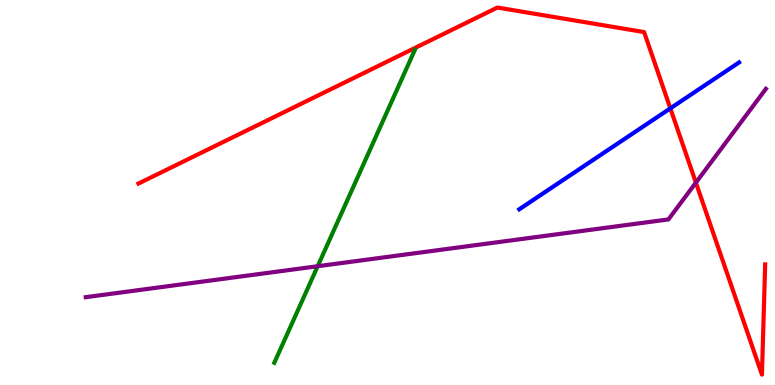[{'lines': ['blue', 'red'], 'intersections': [{'x': 8.65, 'y': 7.19}]}, {'lines': ['green', 'red'], 'intersections': []}, {'lines': ['purple', 'red'], 'intersections': [{'x': 8.98, 'y': 5.26}]}, {'lines': ['blue', 'green'], 'intersections': []}, {'lines': ['blue', 'purple'], 'intersections': []}, {'lines': ['green', 'purple'], 'intersections': [{'x': 4.1, 'y': 3.09}]}]